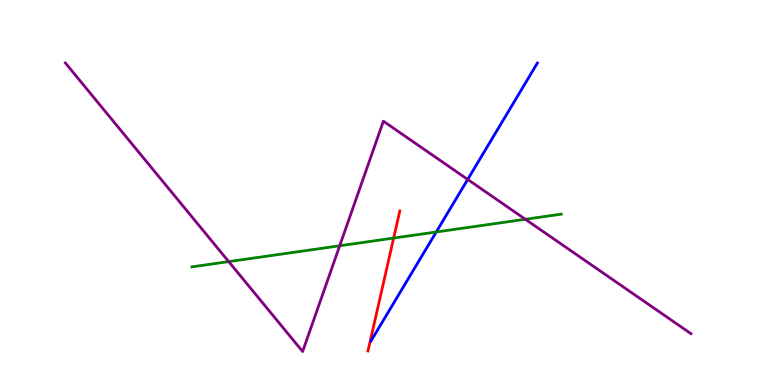[{'lines': ['blue', 'red'], 'intersections': []}, {'lines': ['green', 'red'], 'intersections': [{'x': 5.08, 'y': 3.82}]}, {'lines': ['purple', 'red'], 'intersections': []}, {'lines': ['blue', 'green'], 'intersections': [{'x': 5.63, 'y': 3.97}]}, {'lines': ['blue', 'purple'], 'intersections': [{'x': 6.03, 'y': 5.34}]}, {'lines': ['green', 'purple'], 'intersections': [{'x': 2.95, 'y': 3.2}, {'x': 4.38, 'y': 3.62}, {'x': 6.78, 'y': 4.3}]}]